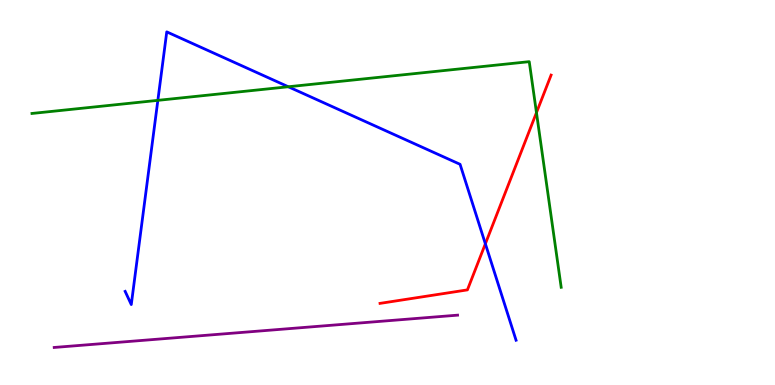[{'lines': ['blue', 'red'], 'intersections': [{'x': 6.26, 'y': 3.67}]}, {'lines': ['green', 'red'], 'intersections': [{'x': 6.92, 'y': 7.07}]}, {'lines': ['purple', 'red'], 'intersections': []}, {'lines': ['blue', 'green'], 'intersections': [{'x': 2.04, 'y': 7.39}, {'x': 3.72, 'y': 7.75}]}, {'lines': ['blue', 'purple'], 'intersections': []}, {'lines': ['green', 'purple'], 'intersections': []}]